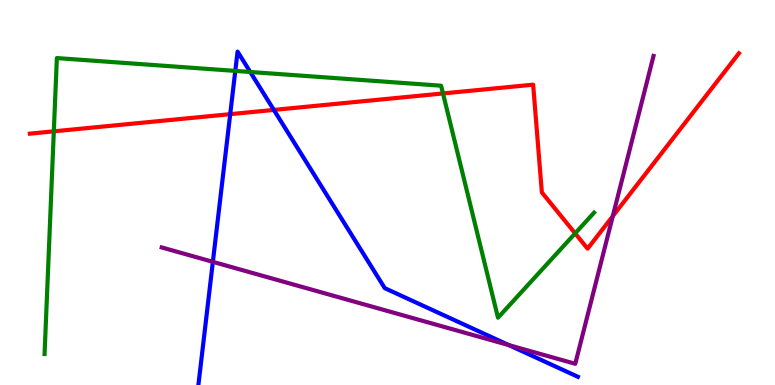[{'lines': ['blue', 'red'], 'intersections': [{'x': 2.97, 'y': 7.03}, {'x': 3.53, 'y': 7.15}]}, {'lines': ['green', 'red'], 'intersections': [{'x': 0.694, 'y': 6.59}, {'x': 5.72, 'y': 7.57}, {'x': 7.42, 'y': 3.94}]}, {'lines': ['purple', 'red'], 'intersections': [{'x': 7.91, 'y': 4.39}]}, {'lines': ['blue', 'green'], 'intersections': [{'x': 3.04, 'y': 8.16}, {'x': 3.23, 'y': 8.13}]}, {'lines': ['blue', 'purple'], 'intersections': [{'x': 2.75, 'y': 3.2}, {'x': 6.57, 'y': 1.04}]}, {'lines': ['green', 'purple'], 'intersections': []}]